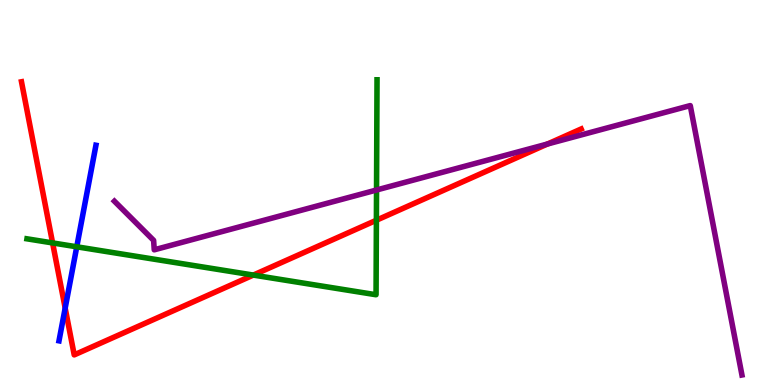[{'lines': ['blue', 'red'], 'intersections': [{'x': 0.841, 'y': 2.0}]}, {'lines': ['green', 'red'], 'intersections': [{'x': 0.679, 'y': 3.69}, {'x': 3.27, 'y': 2.86}, {'x': 4.86, 'y': 4.28}]}, {'lines': ['purple', 'red'], 'intersections': [{'x': 7.06, 'y': 6.26}]}, {'lines': ['blue', 'green'], 'intersections': [{'x': 0.99, 'y': 3.59}]}, {'lines': ['blue', 'purple'], 'intersections': []}, {'lines': ['green', 'purple'], 'intersections': [{'x': 4.86, 'y': 5.06}]}]